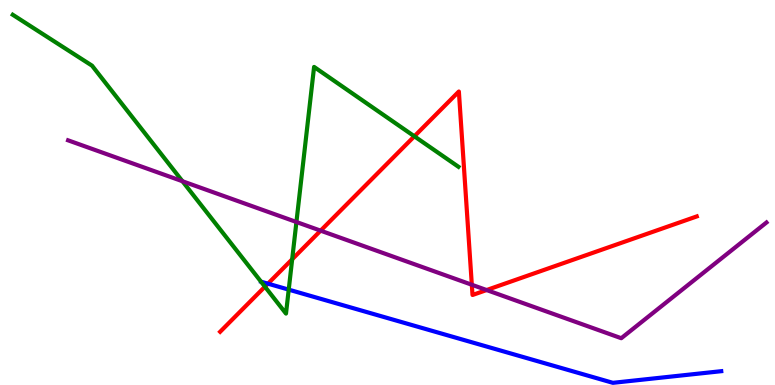[{'lines': ['blue', 'red'], 'intersections': [{'x': 3.46, 'y': 2.63}]}, {'lines': ['green', 'red'], 'intersections': [{'x': 3.42, 'y': 2.55}, {'x': 3.77, 'y': 3.27}, {'x': 5.35, 'y': 6.46}]}, {'lines': ['purple', 'red'], 'intersections': [{'x': 4.14, 'y': 4.01}, {'x': 6.09, 'y': 2.6}, {'x': 6.28, 'y': 2.47}]}, {'lines': ['blue', 'green'], 'intersections': [{'x': 3.73, 'y': 2.48}]}, {'lines': ['blue', 'purple'], 'intersections': []}, {'lines': ['green', 'purple'], 'intersections': [{'x': 2.35, 'y': 5.29}, {'x': 3.82, 'y': 4.23}]}]